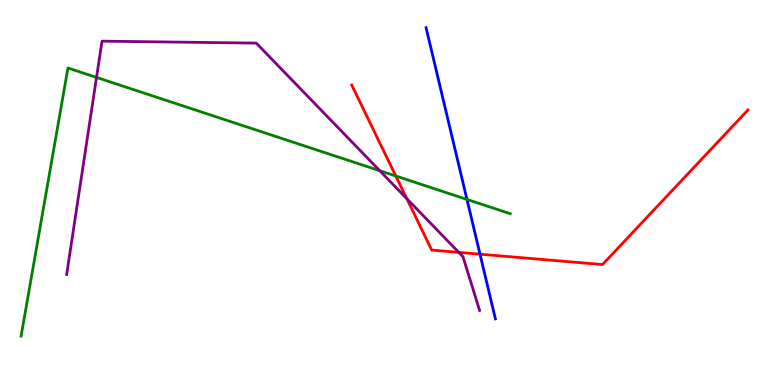[{'lines': ['blue', 'red'], 'intersections': [{'x': 6.19, 'y': 3.4}]}, {'lines': ['green', 'red'], 'intersections': [{'x': 5.11, 'y': 5.43}]}, {'lines': ['purple', 'red'], 'intersections': [{'x': 5.25, 'y': 4.84}, {'x': 5.92, 'y': 3.44}]}, {'lines': ['blue', 'green'], 'intersections': [{'x': 6.03, 'y': 4.82}]}, {'lines': ['blue', 'purple'], 'intersections': []}, {'lines': ['green', 'purple'], 'intersections': [{'x': 1.25, 'y': 7.99}, {'x': 4.9, 'y': 5.57}]}]